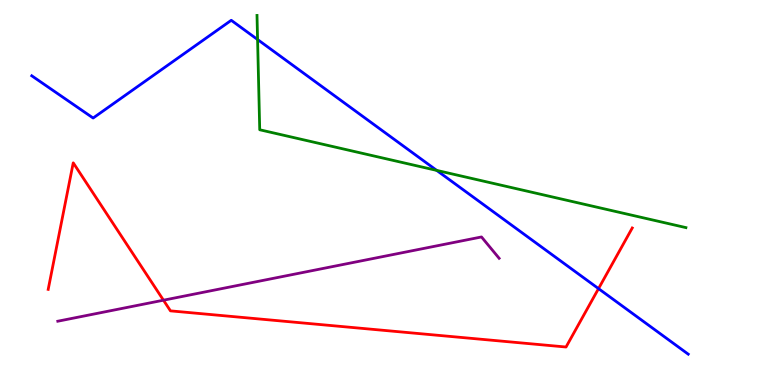[{'lines': ['blue', 'red'], 'intersections': [{'x': 7.72, 'y': 2.5}]}, {'lines': ['green', 'red'], 'intersections': []}, {'lines': ['purple', 'red'], 'intersections': [{'x': 2.11, 'y': 2.2}]}, {'lines': ['blue', 'green'], 'intersections': [{'x': 3.32, 'y': 8.97}, {'x': 5.63, 'y': 5.57}]}, {'lines': ['blue', 'purple'], 'intersections': []}, {'lines': ['green', 'purple'], 'intersections': []}]